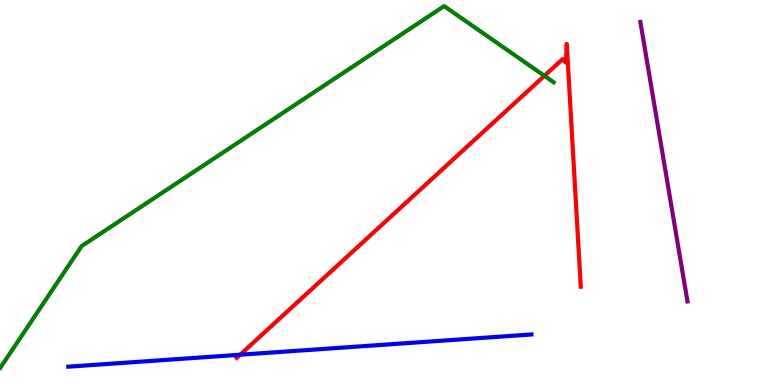[{'lines': ['blue', 'red'], 'intersections': [{'x': 3.1, 'y': 0.786}]}, {'lines': ['green', 'red'], 'intersections': [{'x': 7.02, 'y': 8.03}]}, {'lines': ['purple', 'red'], 'intersections': []}, {'lines': ['blue', 'green'], 'intersections': []}, {'lines': ['blue', 'purple'], 'intersections': []}, {'lines': ['green', 'purple'], 'intersections': []}]